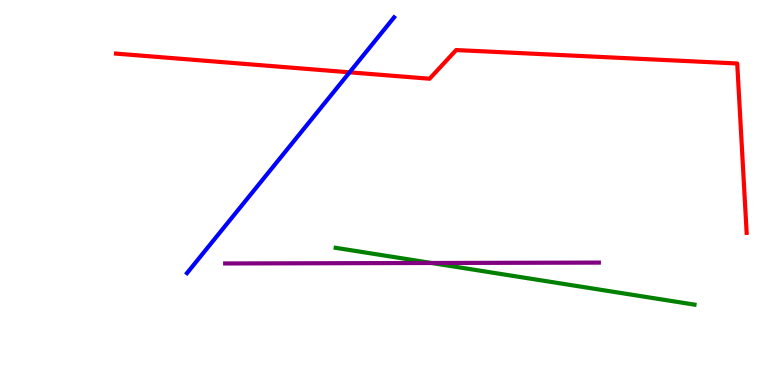[{'lines': ['blue', 'red'], 'intersections': [{'x': 4.51, 'y': 8.12}]}, {'lines': ['green', 'red'], 'intersections': []}, {'lines': ['purple', 'red'], 'intersections': []}, {'lines': ['blue', 'green'], 'intersections': []}, {'lines': ['blue', 'purple'], 'intersections': []}, {'lines': ['green', 'purple'], 'intersections': [{'x': 5.57, 'y': 3.17}]}]